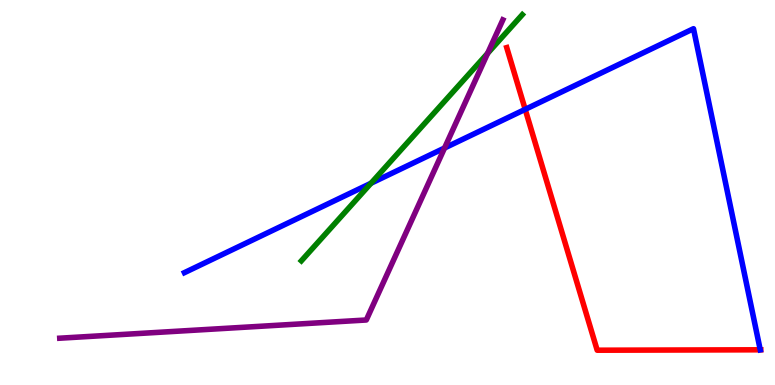[{'lines': ['blue', 'red'], 'intersections': [{'x': 6.78, 'y': 7.16}, {'x': 9.81, 'y': 0.914}]}, {'lines': ['green', 'red'], 'intersections': []}, {'lines': ['purple', 'red'], 'intersections': []}, {'lines': ['blue', 'green'], 'intersections': [{'x': 4.79, 'y': 5.24}]}, {'lines': ['blue', 'purple'], 'intersections': [{'x': 5.74, 'y': 6.16}]}, {'lines': ['green', 'purple'], 'intersections': [{'x': 6.29, 'y': 8.61}]}]